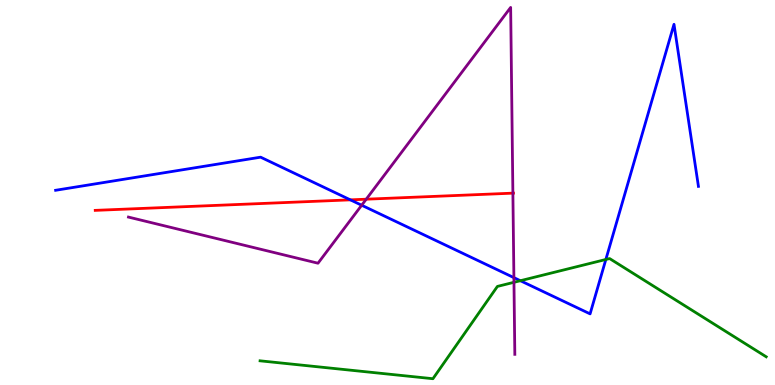[{'lines': ['blue', 'red'], 'intersections': [{'x': 4.52, 'y': 4.81}]}, {'lines': ['green', 'red'], 'intersections': []}, {'lines': ['purple', 'red'], 'intersections': [{'x': 4.73, 'y': 4.83}, {'x': 6.62, 'y': 4.98}]}, {'lines': ['blue', 'green'], 'intersections': [{'x': 6.71, 'y': 2.71}, {'x': 7.82, 'y': 3.26}]}, {'lines': ['blue', 'purple'], 'intersections': [{'x': 4.67, 'y': 4.67}, {'x': 6.63, 'y': 2.79}]}, {'lines': ['green', 'purple'], 'intersections': [{'x': 6.63, 'y': 2.67}]}]